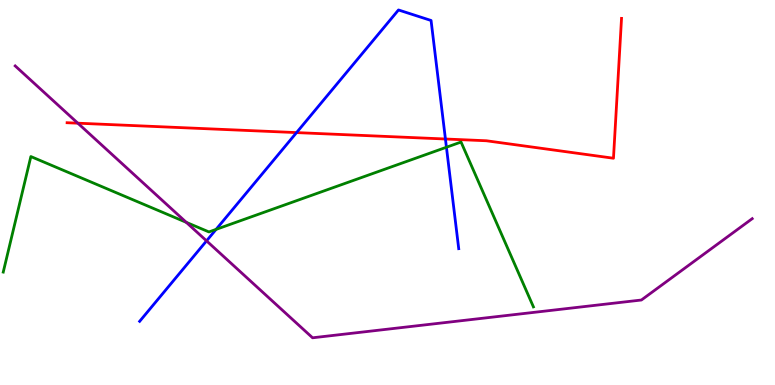[{'lines': ['blue', 'red'], 'intersections': [{'x': 3.83, 'y': 6.56}, {'x': 5.75, 'y': 6.39}]}, {'lines': ['green', 'red'], 'intersections': []}, {'lines': ['purple', 'red'], 'intersections': [{'x': 1.0, 'y': 6.8}]}, {'lines': ['blue', 'green'], 'intersections': [{'x': 2.79, 'y': 4.04}, {'x': 5.76, 'y': 6.18}]}, {'lines': ['blue', 'purple'], 'intersections': [{'x': 2.67, 'y': 3.74}]}, {'lines': ['green', 'purple'], 'intersections': [{'x': 2.4, 'y': 4.22}]}]